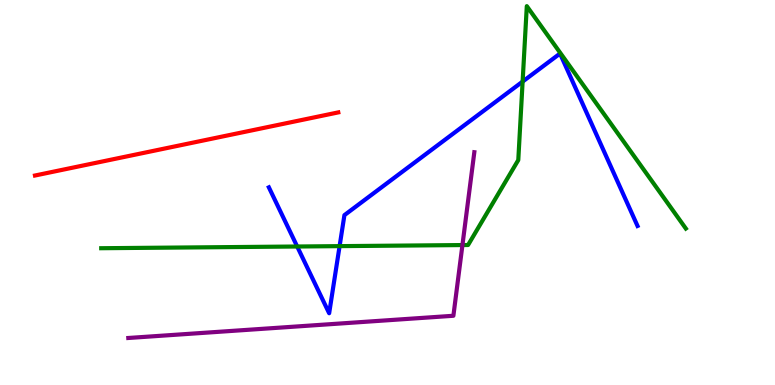[{'lines': ['blue', 'red'], 'intersections': []}, {'lines': ['green', 'red'], 'intersections': []}, {'lines': ['purple', 'red'], 'intersections': []}, {'lines': ['blue', 'green'], 'intersections': [{'x': 3.83, 'y': 3.6}, {'x': 4.38, 'y': 3.61}, {'x': 6.74, 'y': 7.88}]}, {'lines': ['blue', 'purple'], 'intersections': []}, {'lines': ['green', 'purple'], 'intersections': [{'x': 5.97, 'y': 3.63}]}]